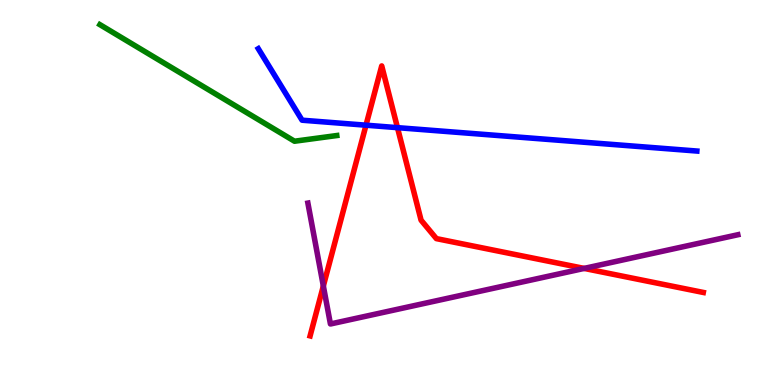[{'lines': ['blue', 'red'], 'intersections': [{'x': 4.72, 'y': 6.75}, {'x': 5.13, 'y': 6.68}]}, {'lines': ['green', 'red'], 'intersections': []}, {'lines': ['purple', 'red'], 'intersections': [{'x': 4.17, 'y': 2.57}, {'x': 7.54, 'y': 3.03}]}, {'lines': ['blue', 'green'], 'intersections': []}, {'lines': ['blue', 'purple'], 'intersections': []}, {'lines': ['green', 'purple'], 'intersections': []}]